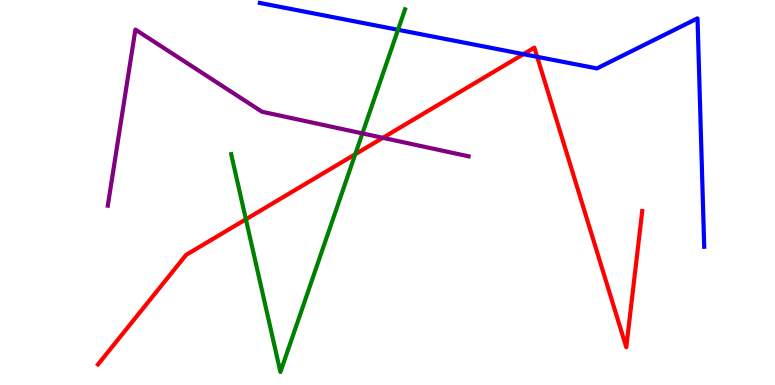[{'lines': ['blue', 'red'], 'intersections': [{'x': 6.75, 'y': 8.59}, {'x': 6.93, 'y': 8.52}]}, {'lines': ['green', 'red'], 'intersections': [{'x': 3.17, 'y': 4.3}, {'x': 4.58, 'y': 5.99}]}, {'lines': ['purple', 'red'], 'intersections': [{'x': 4.94, 'y': 6.42}]}, {'lines': ['blue', 'green'], 'intersections': [{'x': 5.14, 'y': 9.23}]}, {'lines': ['blue', 'purple'], 'intersections': []}, {'lines': ['green', 'purple'], 'intersections': [{'x': 4.68, 'y': 6.53}]}]